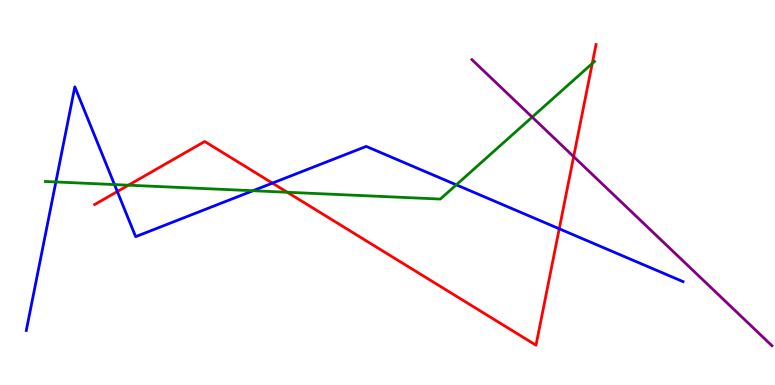[{'lines': ['blue', 'red'], 'intersections': [{'x': 1.51, 'y': 5.02}, {'x': 3.52, 'y': 5.24}, {'x': 7.22, 'y': 4.06}]}, {'lines': ['green', 'red'], 'intersections': [{'x': 1.66, 'y': 5.19}, {'x': 3.71, 'y': 5.01}, {'x': 7.64, 'y': 8.35}]}, {'lines': ['purple', 'red'], 'intersections': [{'x': 7.4, 'y': 5.93}]}, {'lines': ['blue', 'green'], 'intersections': [{'x': 0.721, 'y': 5.27}, {'x': 1.48, 'y': 5.21}, {'x': 3.26, 'y': 5.05}, {'x': 5.89, 'y': 5.2}]}, {'lines': ['blue', 'purple'], 'intersections': []}, {'lines': ['green', 'purple'], 'intersections': [{'x': 6.87, 'y': 6.96}]}]